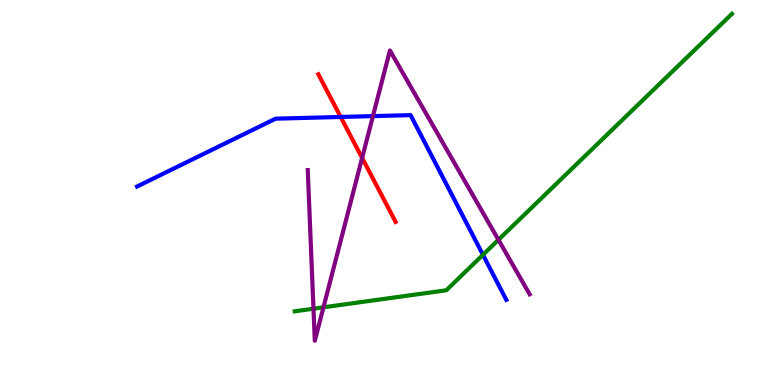[{'lines': ['blue', 'red'], 'intersections': [{'x': 4.4, 'y': 6.96}]}, {'lines': ['green', 'red'], 'intersections': []}, {'lines': ['purple', 'red'], 'intersections': [{'x': 4.67, 'y': 5.9}]}, {'lines': ['blue', 'green'], 'intersections': [{'x': 6.23, 'y': 3.38}]}, {'lines': ['blue', 'purple'], 'intersections': [{'x': 4.81, 'y': 6.98}]}, {'lines': ['green', 'purple'], 'intersections': [{'x': 4.04, 'y': 1.98}, {'x': 4.17, 'y': 2.02}, {'x': 6.43, 'y': 3.77}]}]